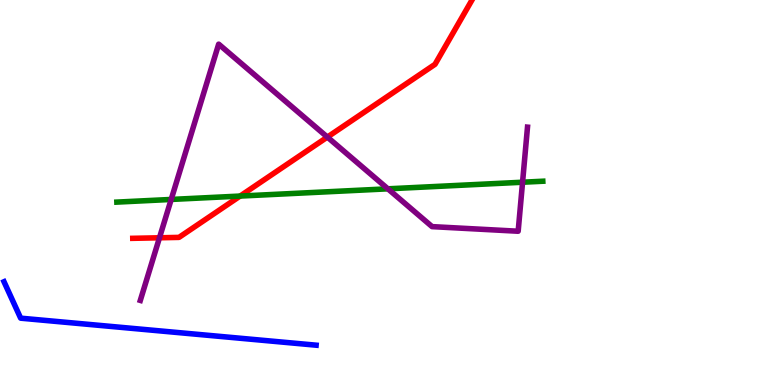[{'lines': ['blue', 'red'], 'intersections': []}, {'lines': ['green', 'red'], 'intersections': [{'x': 3.1, 'y': 4.91}]}, {'lines': ['purple', 'red'], 'intersections': [{'x': 2.06, 'y': 3.82}, {'x': 4.22, 'y': 6.44}]}, {'lines': ['blue', 'green'], 'intersections': []}, {'lines': ['blue', 'purple'], 'intersections': []}, {'lines': ['green', 'purple'], 'intersections': [{'x': 2.21, 'y': 4.82}, {'x': 5.0, 'y': 5.1}, {'x': 6.74, 'y': 5.27}]}]